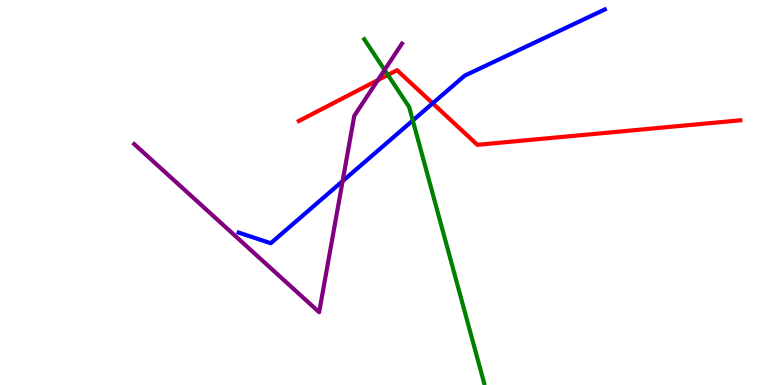[{'lines': ['blue', 'red'], 'intersections': [{'x': 5.58, 'y': 7.32}]}, {'lines': ['green', 'red'], 'intersections': [{'x': 5.01, 'y': 8.05}]}, {'lines': ['purple', 'red'], 'intersections': [{'x': 4.88, 'y': 7.92}]}, {'lines': ['blue', 'green'], 'intersections': [{'x': 5.33, 'y': 6.87}]}, {'lines': ['blue', 'purple'], 'intersections': [{'x': 4.42, 'y': 5.3}]}, {'lines': ['green', 'purple'], 'intersections': [{'x': 4.96, 'y': 8.18}]}]